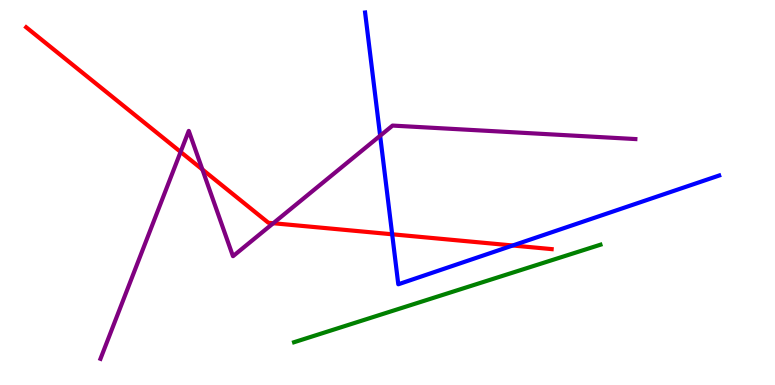[{'lines': ['blue', 'red'], 'intersections': [{'x': 5.06, 'y': 3.91}, {'x': 6.62, 'y': 3.62}]}, {'lines': ['green', 'red'], 'intersections': []}, {'lines': ['purple', 'red'], 'intersections': [{'x': 2.33, 'y': 6.05}, {'x': 2.61, 'y': 5.6}, {'x': 3.53, 'y': 4.2}]}, {'lines': ['blue', 'green'], 'intersections': []}, {'lines': ['blue', 'purple'], 'intersections': [{'x': 4.91, 'y': 6.47}]}, {'lines': ['green', 'purple'], 'intersections': []}]